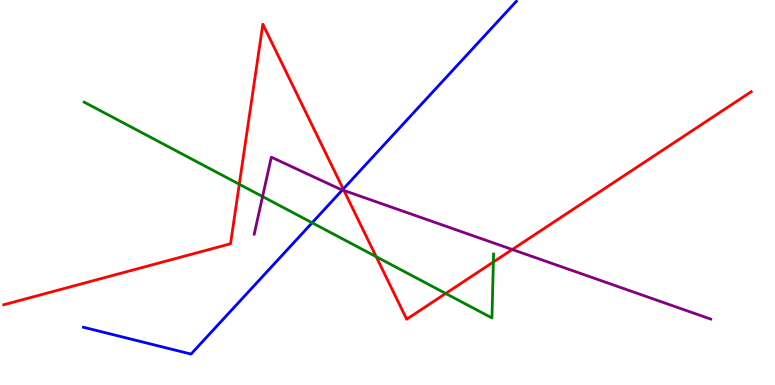[{'lines': ['blue', 'red'], 'intersections': [{'x': 4.43, 'y': 5.09}]}, {'lines': ['green', 'red'], 'intersections': [{'x': 3.09, 'y': 5.21}, {'x': 4.85, 'y': 3.33}, {'x': 5.75, 'y': 2.38}, {'x': 6.37, 'y': 3.2}]}, {'lines': ['purple', 'red'], 'intersections': [{'x': 4.44, 'y': 5.05}, {'x': 6.61, 'y': 3.52}]}, {'lines': ['blue', 'green'], 'intersections': [{'x': 4.03, 'y': 4.21}]}, {'lines': ['blue', 'purple'], 'intersections': [{'x': 4.42, 'y': 5.07}]}, {'lines': ['green', 'purple'], 'intersections': [{'x': 3.39, 'y': 4.89}]}]